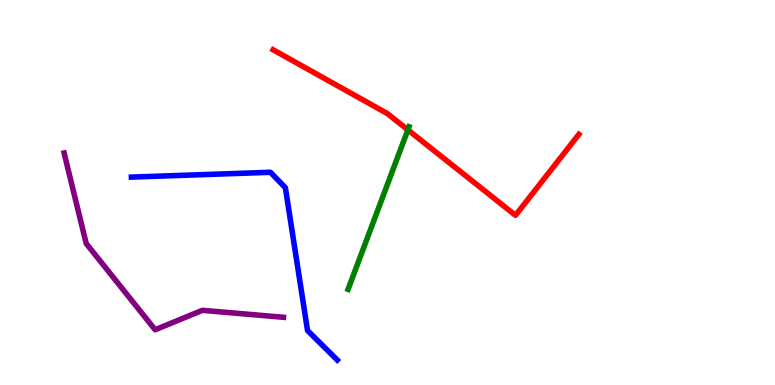[{'lines': ['blue', 'red'], 'intersections': []}, {'lines': ['green', 'red'], 'intersections': [{'x': 5.26, 'y': 6.63}]}, {'lines': ['purple', 'red'], 'intersections': []}, {'lines': ['blue', 'green'], 'intersections': []}, {'lines': ['blue', 'purple'], 'intersections': []}, {'lines': ['green', 'purple'], 'intersections': []}]